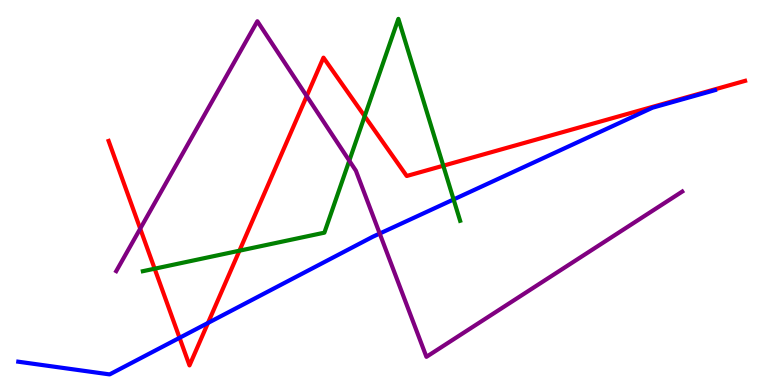[{'lines': ['blue', 'red'], 'intersections': [{'x': 2.32, 'y': 1.23}, {'x': 2.68, 'y': 1.61}]}, {'lines': ['green', 'red'], 'intersections': [{'x': 2.0, 'y': 3.02}, {'x': 3.09, 'y': 3.49}, {'x': 4.71, 'y': 6.98}, {'x': 5.72, 'y': 5.7}]}, {'lines': ['purple', 'red'], 'intersections': [{'x': 1.81, 'y': 4.06}, {'x': 3.96, 'y': 7.5}]}, {'lines': ['blue', 'green'], 'intersections': [{'x': 5.85, 'y': 4.82}]}, {'lines': ['blue', 'purple'], 'intersections': [{'x': 4.9, 'y': 3.93}]}, {'lines': ['green', 'purple'], 'intersections': [{'x': 4.51, 'y': 5.83}]}]